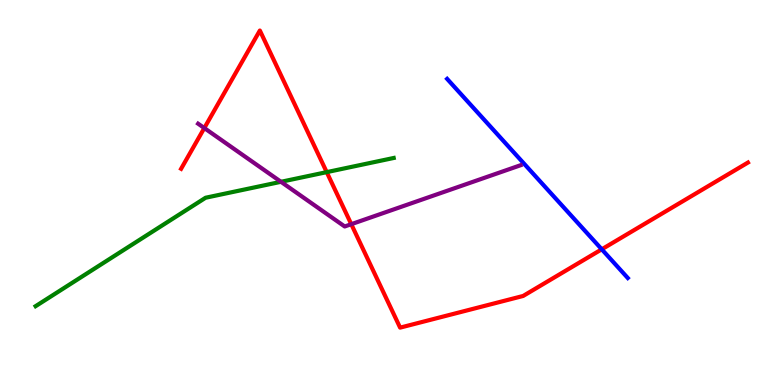[{'lines': ['blue', 'red'], 'intersections': [{'x': 7.76, 'y': 3.52}]}, {'lines': ['green', 'red'], 'intersections': [{'x': 4.22, 'y': 5.53}]}, {'lines': ['purple', 'red'], 'intersections': [{'x': 2.64, 'y': 6.67}, {'x': 4.53, 'y': 4.18}]}, {'lines': ['blue', 'green'], 'intersections': []}, {'lines': ['blue', 'purple'], 'intersections': []}, {'lines': ['green', 'purple'], 'intersections': [{'x': 3.63, 'y': 5.28}]}]